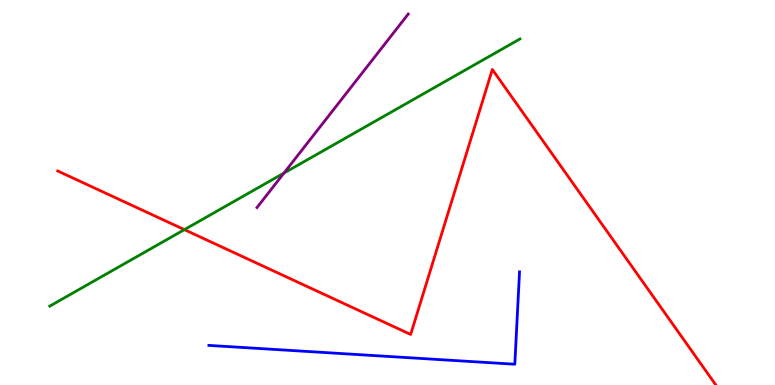[{'lines': ['blue', 'red'], 'intersections': []}, {'lines': ['green', 'red'], 'intersections': [{'x': 2.38, 'y': 4.04}]}, {'lines': ['purple', 'red'], 'intersections': []}, {'lines': ['blue', 'green'], 'intersections': []}, {'lines': ['blue', 'purple'], 'intersections': []}, {'lines': ['green', 'purple'], 'intersections': [{'x': 3.66, 'y': 5.5}]}]